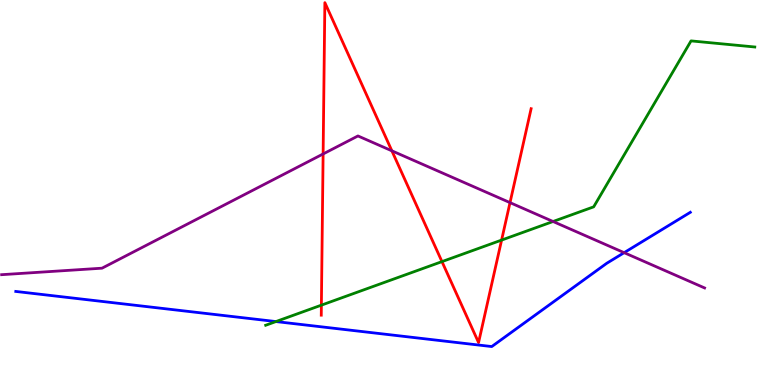[{'lines': ['blue', 'red'], 'intersections': []}, {'lines': ['green', 'red'], 'intersections': [{'x': 4.15, 'y': 2.07}, {'x': 5.7, 'y': 3.2}, {'x': 6.47, 'y': 3.76}]}, {'lines': ['purple', 'red'], 'intersections': [{'x': 4.17, 'y': 6.0}, {'x': 5.06, 'y': 6.08}, {'x': 6.58, 'y': 4.74}]}, {'lines': ['blue', 'green'], 'intersections': [{'x': 3.56, 'y': 1.65}]}, {'lines': ['blue', 'purple'], 'intersections': [{'x': 8.05, 'y': 3.44}]}, {'lines': ['green', 'purple'], 'intersections': [{'x': 7.14, 'y': 4.25}]}]